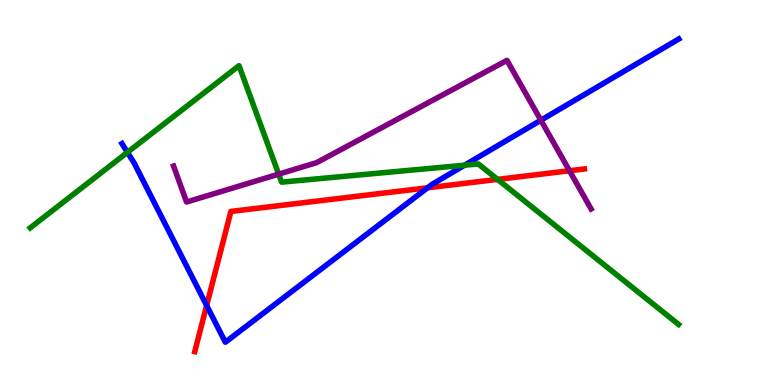[{'lines': ['blue', 'red'], 'intersections': [{'x': 2.67, 'y': 2.07}, {'x': 5.52, 'y': 5.12}]}, {'lines': ['green', 'red'], 'intersections': [{'x': 6.42, 'y': 5.34}]}, {'lines': ['purple', 'red'], 'intersections': [{'x': 7.35, 'y': 5.56}]}, {'lines': ['blue', 'green'], 'intersections': [{'x': 1.64, 'y': 6.04}, {'x': 5.99, 'y': 5.71}]}, {'lines': ['blue', 'purple'], 'intersections': [{'x': 6.98, 'y': 6.88}]}, {'lines': ['green', 'purple'], 'intersections': [{'x': 3.6, 'y': 5.48}]}]